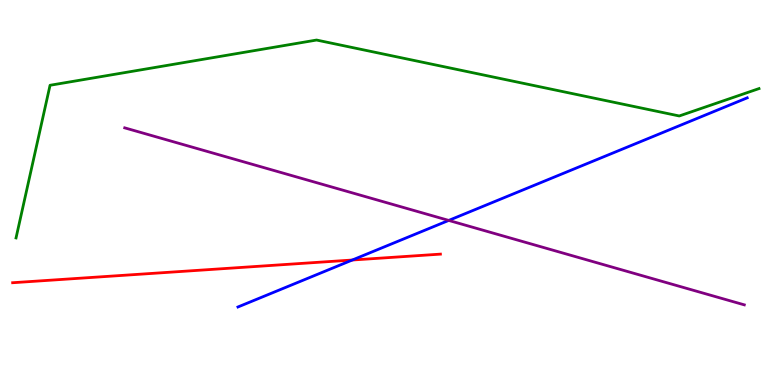[{'lines': ['blue', 'red'], 'intersections': [{'x': 4.55, 'y': 3.25}]}, {'lines': ['green', 'red'], 'intersections': []}, {'lines': ['purple', 'red'], 'intersections': []}, {'lines': ['blue', 'green'], 'intersections': []}, {'lines': ['blue', 'purple'], 'intersections': [{'x': 5.79, 'y': 4.27}]}, {'lines': ['green', 'purple'], 'intersections': []}]